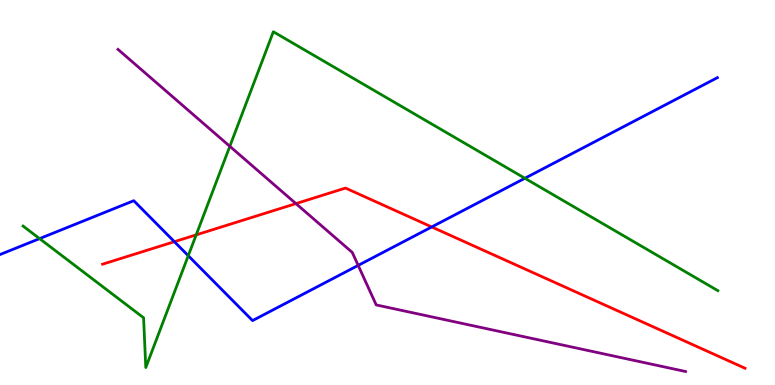[{'lines': ['blue', 'red'], 'intersections': [{'x': 2.25, 'y': 3.72}, {'x': 5.57, 'y': 4.11}]}, {'lines': ['green', 'red'], 'intersections': [{'x': 2.53, 'y': 3.9}]}, {'lines': ['purple', 'red'], 'intersections': [{'x': 3.82, 'y': 4.71}]}, {'lines': ['blue', 'green'], 'intersections': [{'x': 0.511, 'y': 3.8}, {'x': 2.43, 'y': 3.36}, {'x': 6.77, 'y': 5.37}]}, {'lines': ['blue', 'purple'], 'intersections': [{'x': 4.62, 'y': 3.11}]}, {'lines': ['green', 'purple'], 'intersections': [{'x': 2.97, 'y': 6.2}]}]